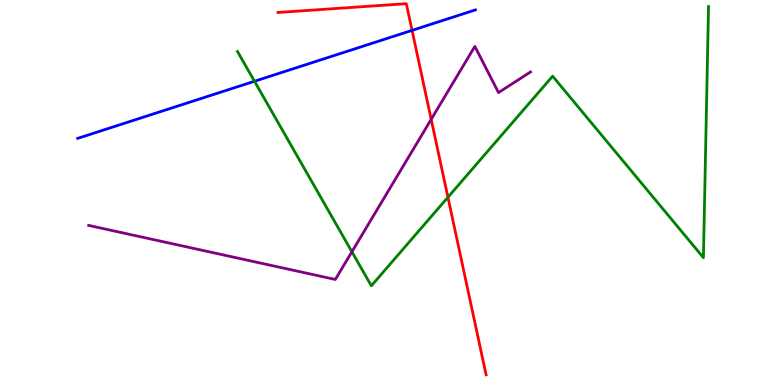[{'lines': ['blue', 'red'], 'intersections': [{'x': 5.32, 'y': 9.21}]}, {'lines': ['green', 'red'], 'intersections': [{'x': 5.78, 'y': 4.88}]}, {'lines': ['purple', 'red'], 'intersections': [{'x': 5.56, 'y': 6.9}]}, {'lines': ['blue', 'green'], 'intersections': [{'x': 3.28, 'y': 7.89}]}, {'lines': ['blue', 'purple'], 'intersections': []}, {'lines': ['green', 'purple'], 'intersections': [{'x': 4.54, 'y': 3.46}]}]